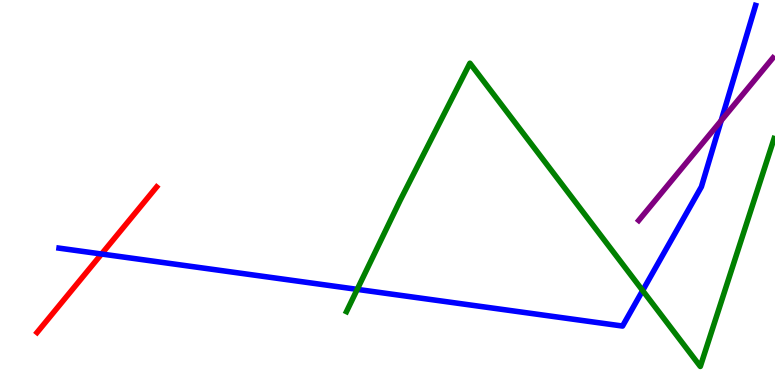[{'lines': ['blue', 'red'], 'intersections': [{'x': 1.31, 'y': 3.4}]}, {'lines': ['green', 'red'], 'intersections': []}, {'lines': ['purple', 'red'], 'intersections': []}, {'lines': ['blue', 'green'], 'intersections': [{'x': 4.61, 'y': 2.48}, {'x': 8.29, 'y': 2.45}]}, {'lines': ['blue', 'purple'], 'intersections': [{'x': 9.31, 'y': 6.87}]}, {'lines': ['green', 'purple'], 'intersections': []}]